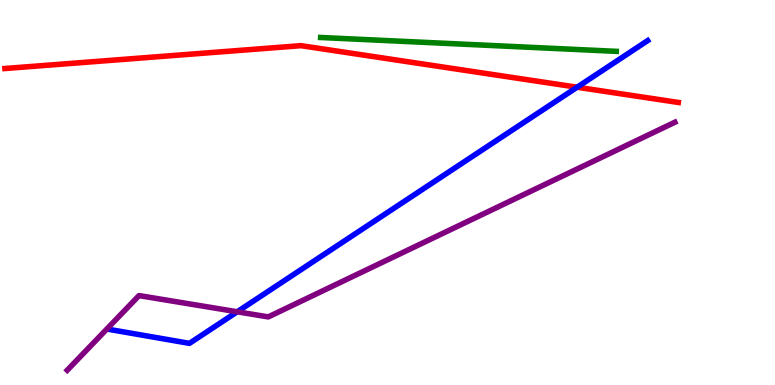[{'lines': ['blue', 'red'], 'intersections': [{'x': 7.45, 'y': 7.73}]}, {'lines': ['green', 'red'], 'intersections': []}, {'lines': ['purple', 'red'], 'intersections': []}, {'lines': ['blue', 'green'], 'intersections': []}, {'lines': ['blue', 'purple'], 'intersections': [{'x': 3.06, 'y': 1.9}]}, {'lines': ['green', 'purple'], 'intersections': []}]